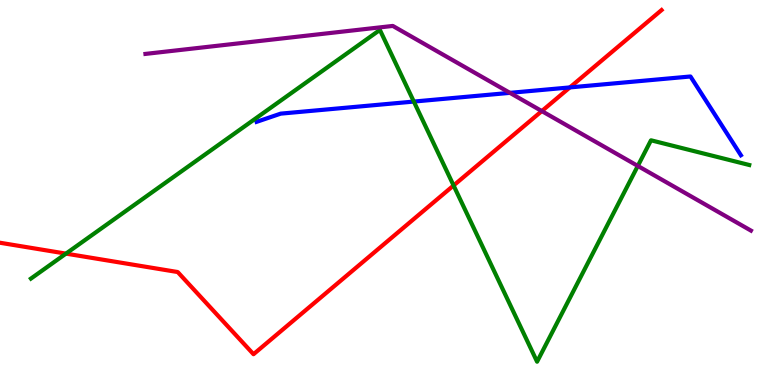[{'lines': ['blue', 'red'], 'intersections': [{'x': 7.35, 'y': 7.73}]}, {'lines': ['green', 'red'], 'intersections': [{'x': 0.851, 'y': 3.41}, {'x': 5.85, 'y': 5.18}]}, {'lines': ['purple', 'red'], 'intersections': [{'x': 6.99, 'y': 7.11}]}, {'lines': ['blue', 'green'], 'intersections': [{'x': 5.34, 'y': 7.36}]}, {'lines': ['blue', 'purple'], 'intersections': [{'x': 6.58, 'y': 7.59}]}, {'lines': ['green', 'purple'], 'intersections': [{'x': 8.23, 'y': 5.69}]}]